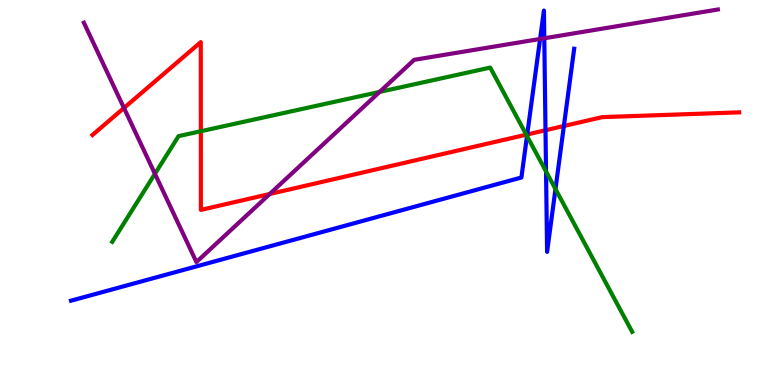[{'lines': ['blue', 'red'], 'intersections': [{'x': 6.8, 'y': 6.51}, {'x': 7.04, 'y': 6.62}, {'x': 7.28, 'y': 6.73}]}, {'lines': ['green', 'red'], 'intersections': [{'x': 2.59, 'y': 6.59}, {'x': 6.79, 'y': 6.5}]}, {'lines': ['purple', 'red'], 'intersections': [{'x': 1.6, 'y': 7.2}, {'x': 3.48, 'y': 4.96}]}, {'lines': ['blue', 'green'], 'intersections': [{'x': 6.8, 'y': 6.47}, {'x': 7.05, 'y': 5.55}, {'x': 7.17, 'y': 5.09}]}, {'lines': ['blue', 'purple'], 'intersections': [{'x': 6.97, 'y': 8.99}, {'x': 7.02, 'y': 9.01}]}, {'lines': ['green', 'purple'], 'intersections': [{'x': 2.0, 'y': 5.49}, {'x': 4.9, 'y': 7.61}]}]